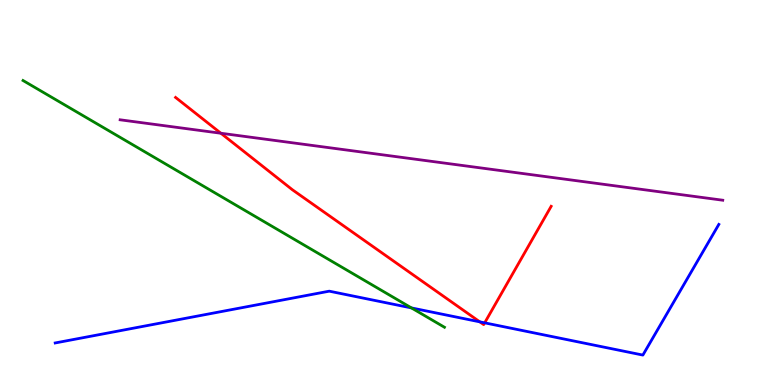[{'lines': ['blue', 'red'], 'intersections': [{'x': 6.19, 'y': 1.64}, {'x': 6.25, 'y': 1.61}]}, {'lines': ['green', 'red'], 'intersections': []}, {'lines': ['purple', 'red'], 'intersections': [{'x': 2.85, 'y': 6.54}]}, {'lines': ['blue', 'green'], 'intersections': [{'x': 5.31, 'y': 2.0}]}, {'lines': ['blue', 'purple'], 'intersections': []}, {'lines': ['green', 'purple'], 'intersections': []}]